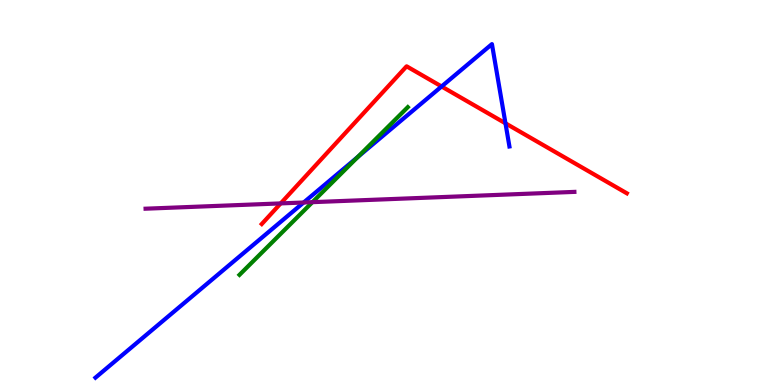[{'lines': ['blue', 'red'], 'intersections': [{'x': 5.7, 'y': 7.75}, {'x': 6.52, 'y': 6.8}]}, {'lines': ['green', 'red'], 'intersections': []}, {'lines': ['purple', 'red'], 'intersections': [{'x': 3.62, 'y': 4.72}]}, {'lines': ['blue', 'green'], 'intersections': [{'x': 4.62, 'y': 5.93}]}, {'lines': ['blue', 'purple'], 'intersections': [{'x': 3.92, 'y': 4.74}]}, {'lines': ['green', 'purple'], 'intersections': [{'x': 4.03, 'y': 4.75}]}]